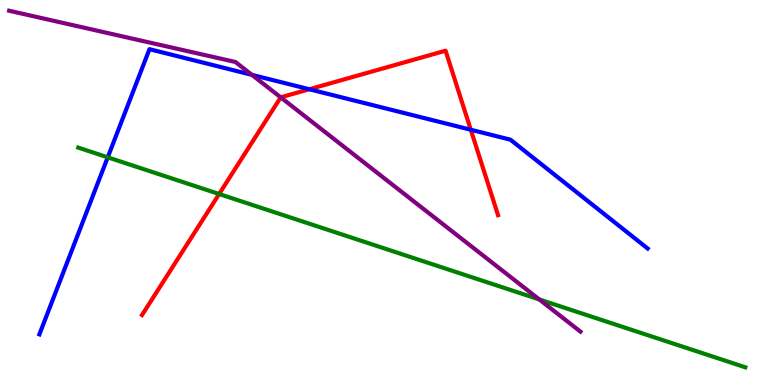[{'lines': ['blue', 'red'], 'intersections': [{'x': 3.99, 'y': 7.68}, {'x': 6.07, 'y': 6.63}]}, {'lines': ['green', 'red'], 'intersections': [{'x': 2.83, 'y': 4.96}]}, {'lines': ['purple', 'red'], 'intersections': [{'x': 3.62, 'y': 7.47}]}, {'lines': ['blue', 'green'], 'intersections': [{'x': 1.39, 'y': 5.91}]}, {'lines': ['blue', 'purple'], 'intersections': [{'x': 3.25, 'y': 8.06}]}, {'lines': ['green', 'purple'], 'intersections': [{'x': 6.96, 'y': 2.22}]}]